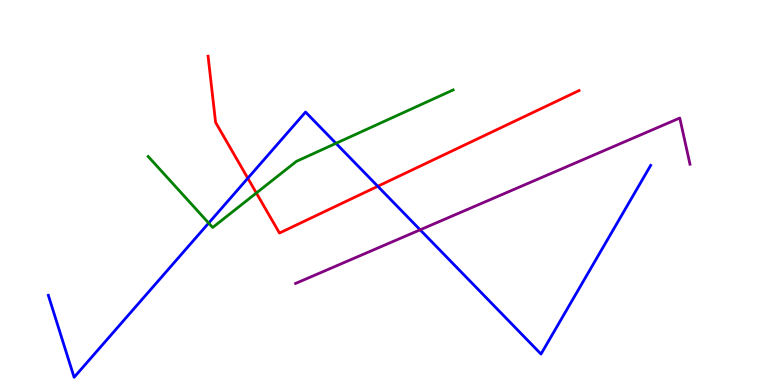[{'lines': ['blue', 'red'], 'intersections': [{'x': 3.2, 'y': 5.37}, {'x': 4.87, 'y': 5.16}]}, {'lines': ['green', 'red'], 'intersections': [{'x': 3.31, 'y': 4.99}]}, {'lines': ['purple', 'red'], 'intersections': []}, {'lines': ['blue', 'green'], 'intersections': [{'x': 2.69, 'y': 4.21}, {'x': 4.34, 'y': 6.28}]}, {'lines': ['blue', 'purple'], 'intersections': [{'x': 5.42, 'y': 4.03}]}, {'lines': ['green', 'purple'], 'intersections': []}]